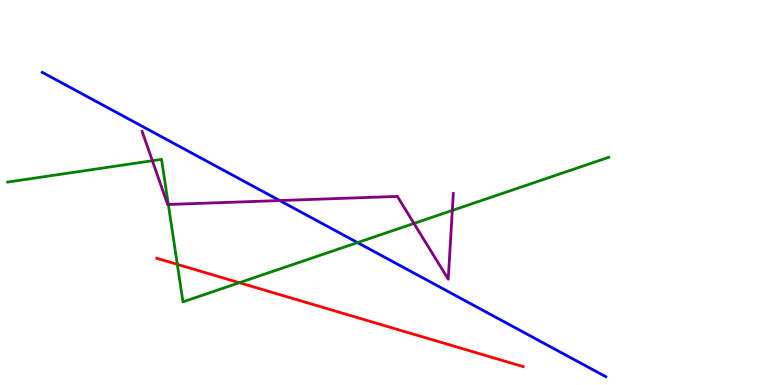[{'lines': ['blue', 'red'], 'intersections': []}, {'lines': ['green', 'red'], 'intersections': [{'x': 2.29, 'y': 3.13}, {'x': 3.09, 'y': 2.66}]}, {'lines': ['purple', 'red'], 'intersections': []}, {'lines': ['blue', 'green'], 'intersections': [{'x': 4.61, 'y': 3.7}]}, {'lines': ['blue', 'purple'], 'intersections': [{'x': 3.61, 'y': 4.79}]}, {'lines': ['green', 'purple'], 'intersections': [{'x': 1.97, 'y': 5.83}, {'x': 2.17, 'y': 4.69}, {'x': 5.34, 'y': 4.2}, {'x': 5.84, 'y': 4.53}]}]